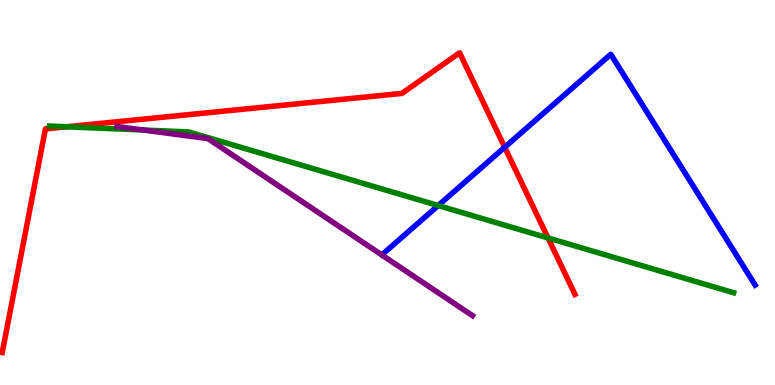[{'lines': ['blue', 'red'], 'intersections': [{'x': 6.51, 'y': 6.18}]}, {'lines': ['green', 'red'], 'intersections': [{'x': 0.859, 'y': 6.71}, {'x': 7.07, 'y': 3.82}]}, {'lines': ['purple', 'red'], 'intersections': []}, {'lines': ['blue', 'green'], 'intersections': [{'x': 5.65, 'y': 4.66}]}, {'lines': ['blue', 'purple'], 'intersections': []}, {'lines': ['green', 'purple'], 'intersections': [{'x': 1.85, 'y': 6.62}]}]